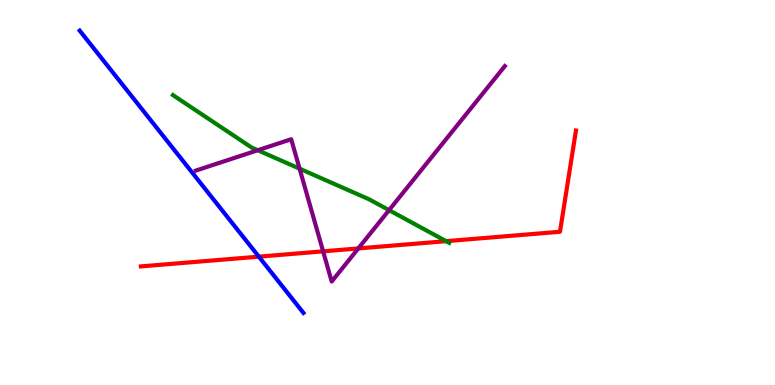[{'lines': ['blue', 'red'], 'intersections': [{'x': 3.34, 'y': 3.33}]}, {'lines': ['green', 'red'], 'intersections': [{'x': 5.76, 'y': 3.74}]}, {'lines': ['purple', 'red'], 'intersections': [{'x': 4.17, 'y': 3.47}, {'x': 4.62, 'y': 3.55}]}, {'lines': ['blue', 'green'], 'intersections': []}, {'lines': ['blue', 'purple'], 'intersections': []}, {'lines': ['green', 'purple'], 'intersections': [{'x': 3.33, 'y': 6.1}, {'x': 3.87, 'y': 5.62}, {'x': 5.02, 'y': 4.54}]}]